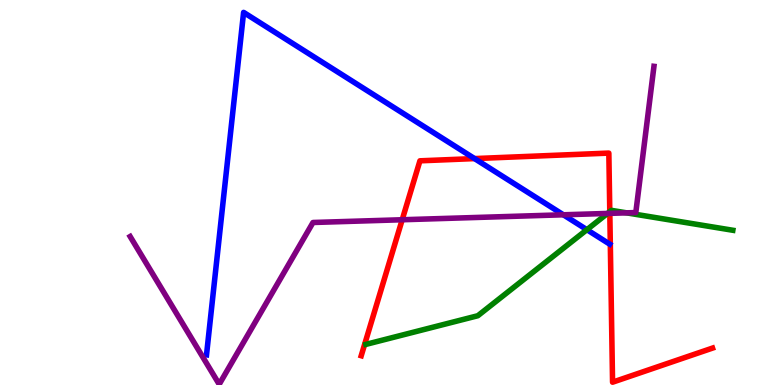[{'lines': ['blue', 'red'], 'intersections': [{'x': 6.12, 'y': 5.88}]}, {'lines': ['green', 'red'], 'intersections': [{'x': 7.87, 'y': 4.5}]}, {'lines': ['purple', 'red'], 'intersections': [{'x': 5.19, 'y': 4.29}, {'x': 7.87, 'y': 4.46}]}, {'lines': ['blue', 'green'], 'intersections': [{'x': 7.57, 'y': 4.03}]}, {'lines': ['blue', 'purple'], 'intersections': [{'x': 7.27, 'y': 4.42}]}, {'lines': ['green', 'purple'], 'intersections': [{'x': 7.84, 'y': 4.46}, {'x': 8.09, 'y': 4.47}]}]